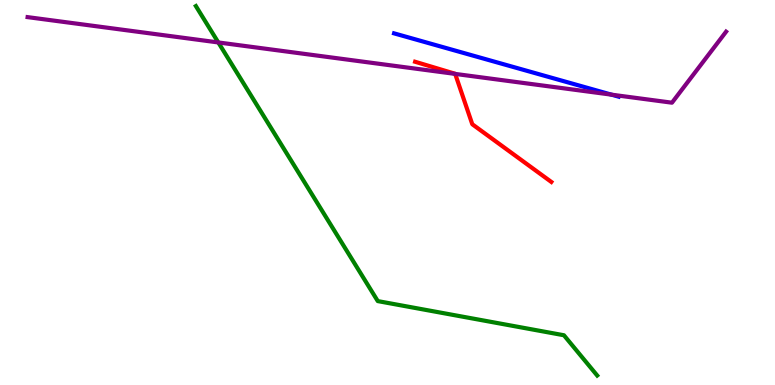[{'lines': ['blue', 'red'], 'intersections': []}, {'lines': ['green', 'red'], 'intersections': []}, {'lines': ['purple', 'red'], 'intersections': [{'x': 5.87, 'y': 8.08}]}, {'lines': ['blue', 'green'], 'intersections': []}, {'lines': ['blue', 'purple'], 'intersections': [{'x': 7.89, 'y': 7.54}]}, {'lines': ['green', 'purple'], 'intersections': [{'x': 2.82, 'y': 8.9}]}]